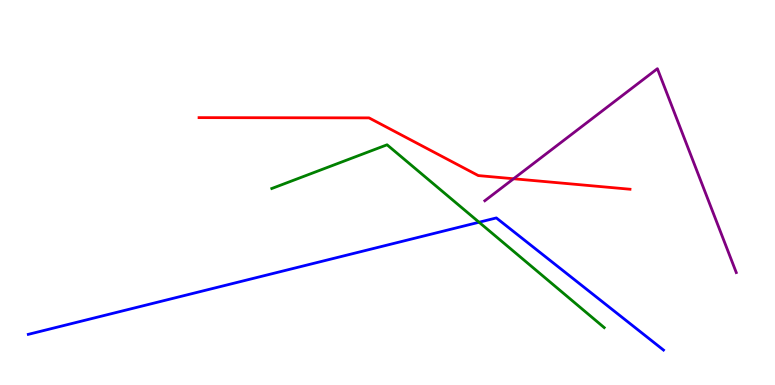[{'lines': ['blue', 'red'], 'intersections': []}, {'lines': ['green', 'red'], 'intersections': []}, {'lines': ['purple', 'red'], 'intersections': [{'x': 6.63, 'y': 5.36}]}, {'lines': ['blue', 'green'], 'intersections': [{'x': 6.18, 'y': 4.23}]}, {'lines': ['blue', 'purple'], 'intersections': []}, {'lines': ['green', 'purple'], 'intersections': []}]